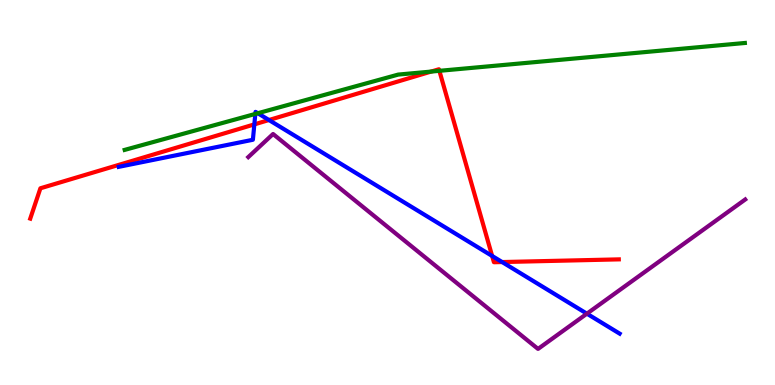[{'lines': ['blue', 'red'], 'intersections': [{'x': 3.28, 'y': 6.77}, {'x': 3.47, 'y': 6.88}, {'x': 6.35, 'y': 3.35}, {'x': 6.48, 'y': 3.19}]}, {'lines': ['green', 'red'], 'intersections': [{'x': 5.56, 'y': 8.14}, {'x': 5.67, 'y': 8.16}]}, {'lines': ['purple', 'red'], 'intersections': []}, {'lines': ['blue', 'green'], 'intersections': [{'x': 3.29, 'y': 7.04}, {'x': 3.33, 'y': 7.06}]}, {'lines': ['blue', 'purple'], 'intersections': [{'x': 7.57, 'y': 1.85}]}, {'lines': ['green', 'purple'], 'intersections': []}]